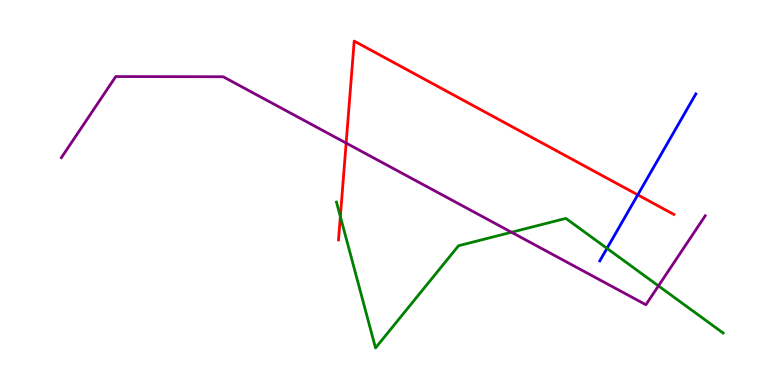[{'lines': ['blue', 'red'], 'intersections': [{'x': 8.23, 'y': 4.94}]}, {'lines': ['green', 'red'], 'intersections': [{'x': 4.39, 'y': 4.38}]}, {'lines': ['purple', 'red'], 'intersections': [{'x': 4.47, 'y': 6.28}]}, {'lines': ['blue', 'green'], 'intersections': [{'x': 7.83, 'y': 3.55}]}, {'lines': ['blue', 'purple'], 'intersections': []}, {'lines': ['green', 'purple'], 'intersections': [{'x': 6.6, 'y': 3.97}, {'x': 8.5, 'y': 2.57}]}]